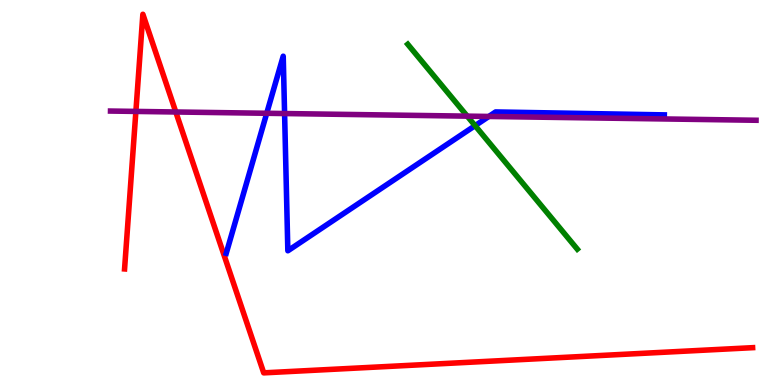[{'lines': ['blue', 'red'], 'intersections': []}, {'lines': ['green', 'red'], 'intersections': []}, {'lines': ['purple', 'red'], 'intersections': [{'x': 1.75, 'y': 7.11}, {'x': 2.27, 'y': 7.09}]}, {'lines': ['blue', 'green'], 'intersections': [{'x': 6.13, 'y': 6.74}]}, {'lines': ['blue', 'purple'], 'intersections': [{'x': 3.44, 'y': 7.06}, {'x': 3.67, 'y': 7.05}, {'x': 6.31, 'y': 6.98}]}, {'lines': ['green', 'purple'], 'intersections': [{'x': 6.03, 'y': 6.98}]}]